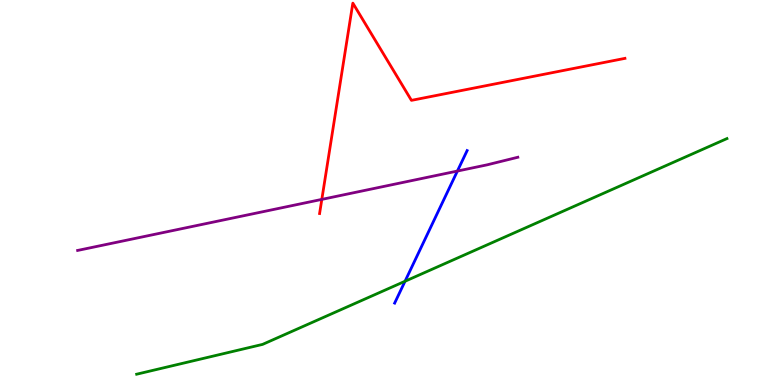[{'lines': ['blue', 'red'], 'intersections': []}, {'lines': ['green', 'red'], 'intersections': []}, {'lines': ['purple', 'red'], 'intersections': [{'x': 4.15, 'y': 4.82}]}, {'lines': ['blue', 'green'], 'intersections': [{'x': 5.23, 'y': 2.69}]}, {'lines': ['blue', 'purple'], 'intersections': [{'x': 5.9, 'y': 5.56}]}, {'lines': ['green', 'purple'], 'intersections': []}]